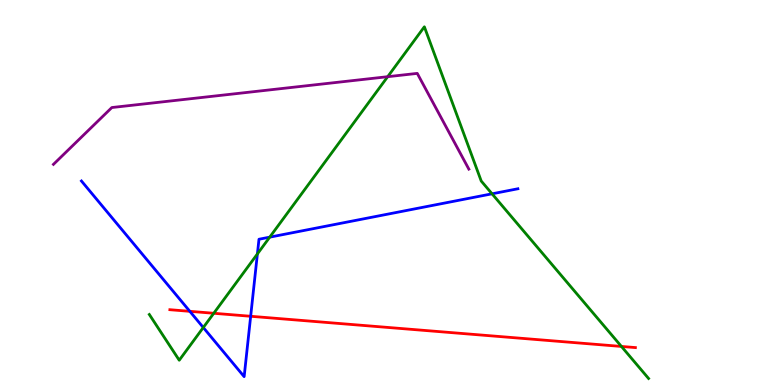[{'lines': ['blue', 'red'], 'intersections': [{'x': 2.45, 'y': 1.91}, {'x': 3.23, 'y': 1.78}]}, {'lines': ['green', 'red'], 'intersections': [{'x': 2.76, 'y': 1.86}, {'x': 8.02, 'y': 1.0}]}, {'lines': ['purple', 'red'], 'intersections': []}, {'lines': ['blue', 'green'], 'intersections': [{'x': 2.62, 'y': 1.49}, {'x': 3.32, 'y': 3.4}, {'x': 3.48, 'y': 3.84}, {'x': 6.35, 'y': 4.97}]}, {'lines': ['blue', 'purple'], 'intersections': []}, {'lines': ['green', 'purple'], 'intersections': [{'x': 5.0, 'y': 8.01}]}]